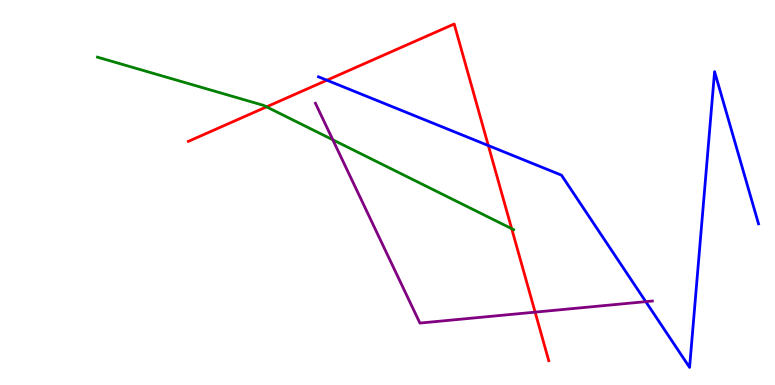[{'lines': ['blue', 'red'], 'intersections': [{'x': 4.22, 'y': 7.92}, {'x': 6.3, 'y': 6.22}]}, {'lines': ['green', 'red'], 'intersections': [{'x': 3.44, 'y': 7.22}, {'x': 6.6, 'y': 4.06}]}, {'lines': ['purple', 'red'], 'intersections': [{'x': 6.9, 'y': 1.89}]}, {'lines': ['blue', 'green'], 'intersections': []}, {'lines': ['blue', 'purple'], 'intersections': [{'x': 8.33, 'y': 2.17}]}, {'lines': ['green', 'purple'], 'intersections': [{'x': 4.29, 'y': 6.37}]}]